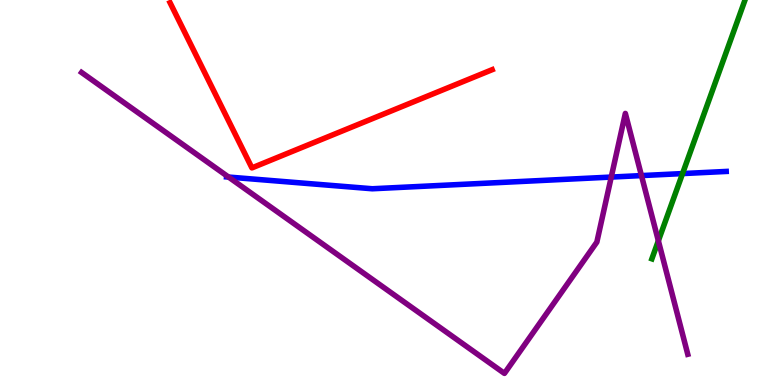[{'lines': ['blue', 'red'], 'intersections': []}, {'lines': ['green', 'red'], 'intersections': []}, {'lines': ['purple', 'red'], 'intersections': []}, {'lines': ['blue', 'green'], 'intersections': [{'x': 8.81, 'y': 5.49}]}, {'lines': ['blue', 'purple'], 'intersections': [{'x': 2.95, 'y': 5.4}, {'x': 7.89, 'y': 5.4}, {'x': 8.28, 'y': 5.44}]}, {'lines': ['green', 'purple'], 'intersections': [{'x': 8.49, 'y': 3.75}]}]